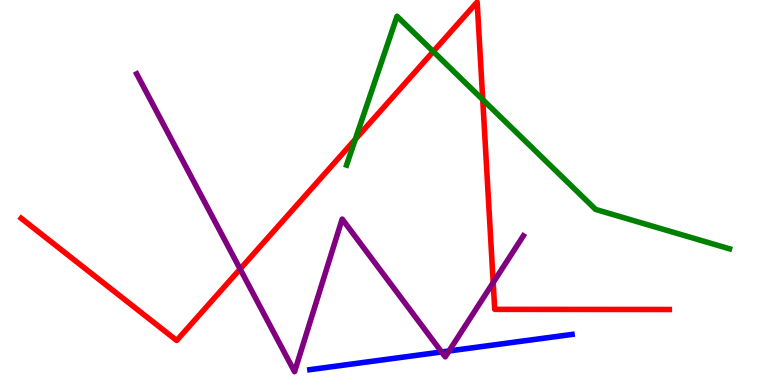[{'lines': ['blue', 'red'], 'intersections': []}, {'lines': ['green', 'red'], 'intersections': [{'x': 4.58, 'y': 6.38}, {'x': 5.59, 'y': 8.66}, {'x': 6.23, 'y': 7.41}]}, {'lines': ['purple', 'red'], 'intersections': [{'x': 3.1, 'y': 3.01}, {'x': 6.36, 'y': 2.66}]}, {'lines': ['blue', 'green'], 'intersections': []}, {'lines': ['blue', 'purple'], 'intersections': [{'x': 5.7, 'y': 0.858}, {'x': 5.79, 'y': 0.884}]}, {'lines': ['green', 'purple'], 'intersections': []}]